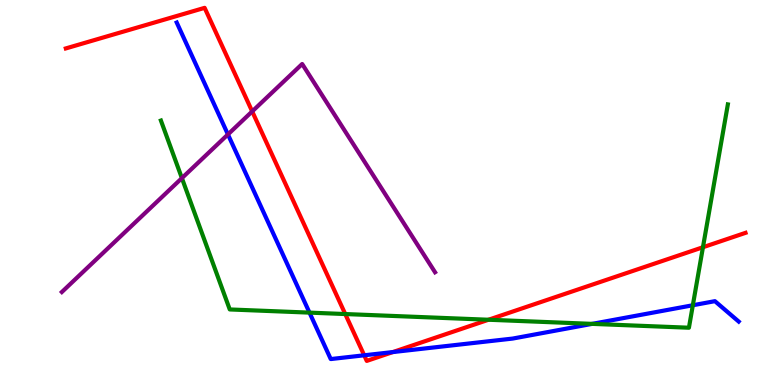[{'lines': ['blue', 'red'], 'intersections': [{'x': 4.7, 'y': 0.772}, {'x': 5.07, 'y': 0.856}]}, {'lines': ['green', 'red'], 'intersections': [{'x': 4.45, 'y': 1.84}, {'x': 6.3, 'y': 1.69}, {'x': 9.07, 'y': 3.58}]}, {'lines': ['purple', 'red'], 'intersections': [{'x': 3.25, 'y': 7.11}]}, {'lines': ['blue', 'green'], 'intersections': [{'x': 3.99, 'y': 1.88}, {'x': 7.64, 'y': 1.59}, {'x': 8.94, 'y': 2.07}]}, {'lines': ['blue', 'purple'], 'intersections': [{'x': 2.94, 'y': 6.51}]}, {'lines': ['green', 'purple'], 'intersections': [{'x': 2.35, 'y': 5.37}]}]